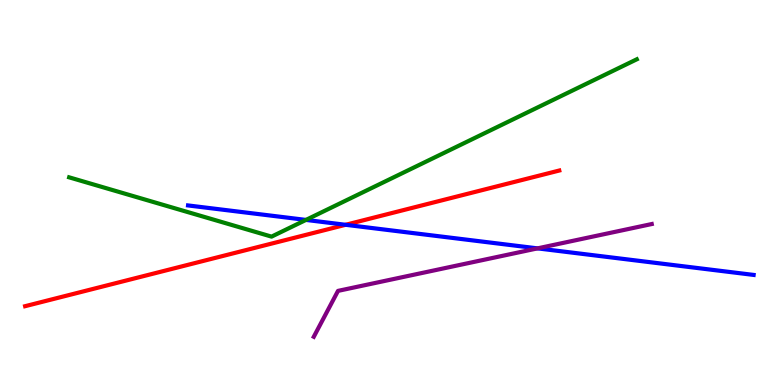[{'lines': ['blue', 'red'], 'intersections': [{'x': 4.46, 'y': 4.16}]}, {'lines': ['green', 'red'], 'intersections': []}, {'lines': ['purple', 'red'], 'intersections': []}, {'lines': ['blue', 'green'], 'intersections': [{'x': 3.95, 'y': 4.29}]}, {'lines': ['blue', 'purple'], 'intersections': [{'x': 6.94, 'y': 3.55}]}, {'lines': ['green', 'purple'], 'intersections': []}]